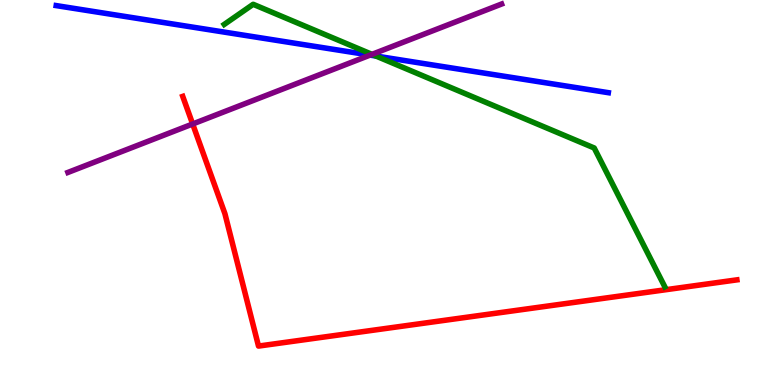[{'lines': ['blue', 'red'], 'intersections': []}, {'lines': ['green', 'red'], 'intersections': []}, {'lines': ['purple', 'red'], 'intersections': [{'x': 2.49, 'y': 6.78}]}, {'lines': ['blue', 'green'], 'intersections': [{'x': 4.85, 'y': 8.54}]}, {'lines': ['blue', 'purple'], 'intersections': [{'x': 4.78, 'y': 8.57}]}, {'lines': ['green', 'purple'], 'intersections': [{'x': 4.8, 'y': 8.59}]}]